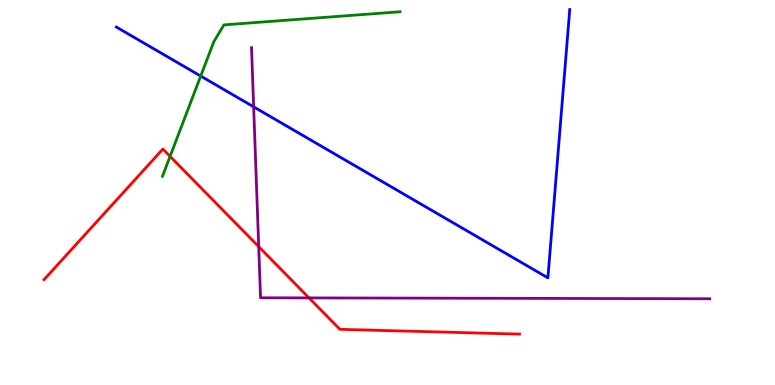[{'lines': ['blue', 'red'], 'intersections': []}, {'lines': ['green', 'red'], 'intersections': [{'x': 2.19, 'y': 5.94}]}, {'lines': ['purple', 'red'], 'intersections': [{'x': 3.34, 'y': 3.59}, {'x': 3.99, 'y': 2.26}]}, {'lines': ['blue', 'green'], 'intersections': [{'x': 2.59, 'y': 8.02}]}, {'lines': ['blue', 'purple'], 'intersections': [{'x': 3.27, 'y': 7.22}]}, {'lines': ['green', 'purple'], 'intersections': []}]